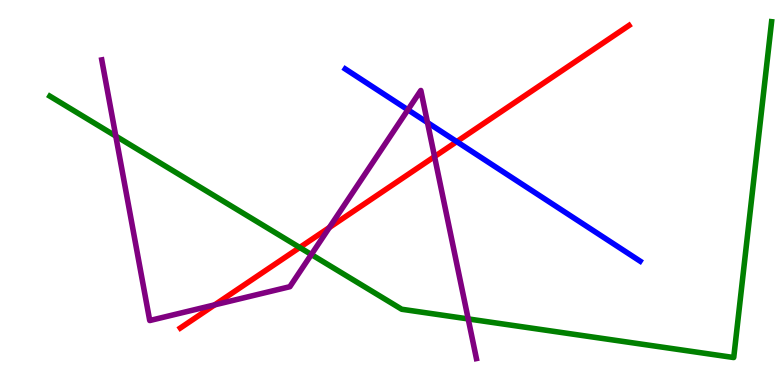[{'lines': ['blue', 'red'], 'intersections': [{'x': 5.89, 'y': 6.32}]}, {'lines': ['green', 'red'], 'intersections': [{'x': 3.87, 'y': 3.57}]}, {'lines': ['purple', 'red'], 'intersections': [{'x': 2.77, 'y': 2.08}, {'x': 4.25, 'y': 4.09}, {'x': 5.61, 'y': 5.93}]}, {'lines': ['blue', 'green'], 'intersections': []}, {'lines': ['blue', 'purple'], 'intersections': [{'x': 5.26, 'y': 7.15}, {'x': 5.52, 'y': 6.82}]}, {'lines': ['green', 'purple'], 'intersections': [{'x': 1.49, 'y': 6.47}, {'x': 4.02, 'y': 3.39}, {'x': 6.04, 'y': 1.72}]}]